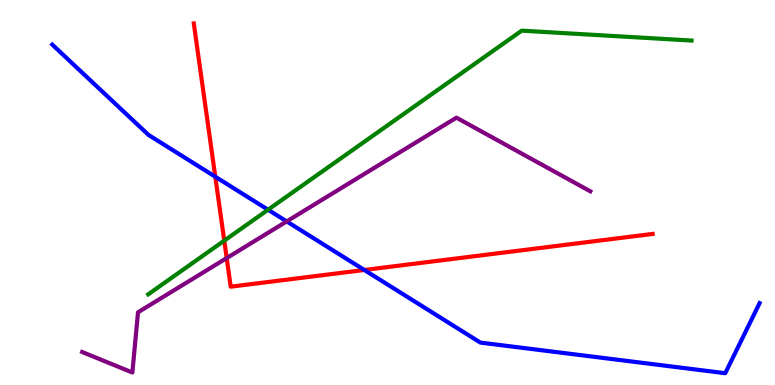[{'lines': ['blue', 'red'], 'intersections': [{'x': 2.78, 'y': 5.41}, {'x': 4.7, 'y': 2.99}]}, {'lines': ['green', 'red'], 'intersections': [{'x': 2.89, 'y': 3.75}]}, {'lines': ['purple', 'red'], 'intersections': [{'x': 2.93, 'y': 3.3}]}, {'lines': ['blue', 'green'], 'intersections': [{'x': 3.46, 'y': 4.55}]}, {'lines': ['blue', 'purple'], 'intersections': [{'x': 3.7, 'y': 4.25}]}, {'lines': ['green', 'purple'], 'intersections': []}]